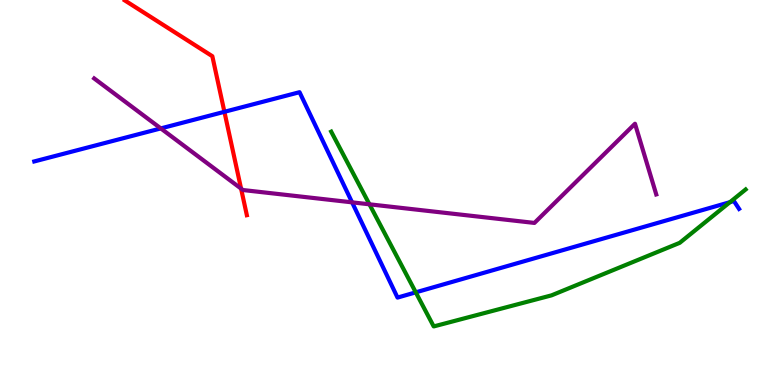[{'lines': ['blue', 'red'], 'intersections': [{'x': 2.9, 'y': 7.1}]}, {'lines': ['green', 'red'], 'intersections': []}, {'lines': ['purple', 'red'], 'intersections': [{'x': 3.11, 'y': 5.1}]}, {'lines': ['blue', 'green'], 'intersections': [{'x': 5.36, 'y': 2.41}, {'x': 9.42, 'y': 4.75}]}, {'lines': ['blue', 'purple'], 'intersections': [{'x': 2.07, 'y': 6.66}, {'x': 4.54, 'y': 4.74}]}, {'lines': ['green', 'purple'], 'intersections': [{'x': 4.77, 'y': 4.69}]}]